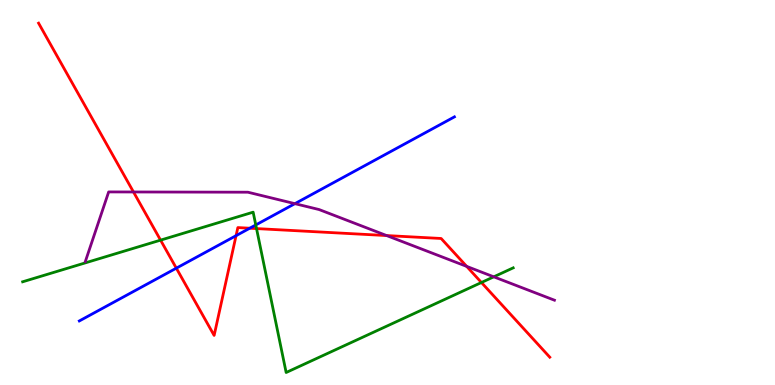[{'lines': ['blue', 'red'], 'intersections': [{'x': 2.28, 'y': 3.03}, {'x': 3.05, 'y': 3.88}, {'x': 3.22, 'y': 4.07}]}, {'lines': ['green', 'red'], 'intersections': [{'x': 2.07, 'y': 3.76}, {'x': 3.31, 'y': 4.06}, {'x': 6.21, 'y': 2.66}]}, {'lines': ['purple', 'red'], 'intersections': [{'x': 1.72, 'y': 5.01}, {'x': 4.99, 'y': 3.88}, {'x': 6.02, 'y': 3.08}]}, {'lines': ['blue', 'green'], 'intersections': [{'x': 3.3, 'y': 4.16}]}, {'lines': ['blue', 'purple'], 'intersections': [{'x': 3.81, 'y': 4.71}]}, {'lines': ['green', 'purple'], 'intersections': [{'x': 6.37, 'y': 2.81}]}]